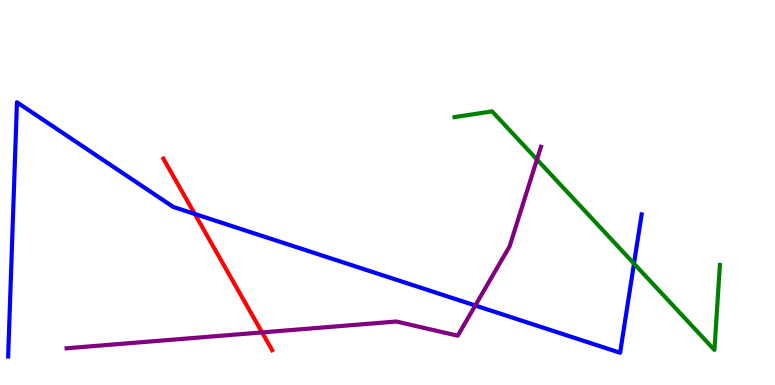[{'lines': ['blue', 'red'], 'intersections': [{'x': 2.51, 'y': 4.44}]}, {'lines': ['green', 'red'], 'intersections': []}, {'lines': ['purple', 'red'], 'intersections': [{'x': 3.38, 'y': 1.37}]}, {'lines': ['blue', 'green'], 'intersections': [{'x': 8.18, 'y': 3.15}]}, {'lines': ['blue', 'purple'], 'intersections': [{'x': 6.13, 'y': 2.07}]}, {'lines': ['green', 'purple'], 'intersections': [{'x': 6.93, 'y': 5.86}]}]